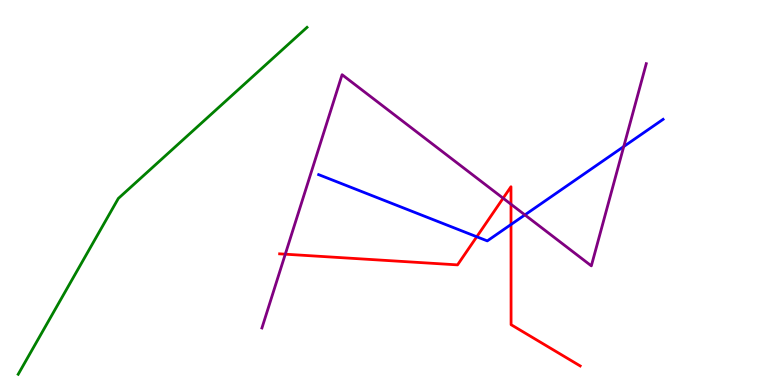[{'lines': ['blue', 'red'], 'intersections': [{'x': 6.15, 'y': 3.85}, {'x': 6.59, 'y': 4.17}]}, {'lines': ['green', 'red'], 'intersections': []}, {'lines': ['purple', 'red'], 'intersections': [{'x': 3.68, 'y': 3.4}, {'x': 6.49, 'y': 4.85}, {'x': 6.59, 'y': 4.7}]}, {'lines': ['blue', 'green'], 'intersections': []}, {'lines': ['blue', 'purple'], 'intersections': [{'x': 6.77, 'y': 4.42}, {'x': 8.05, 'y': 6.19}]}, {'lines': ['green', 'purple'], 'intersections': []}]